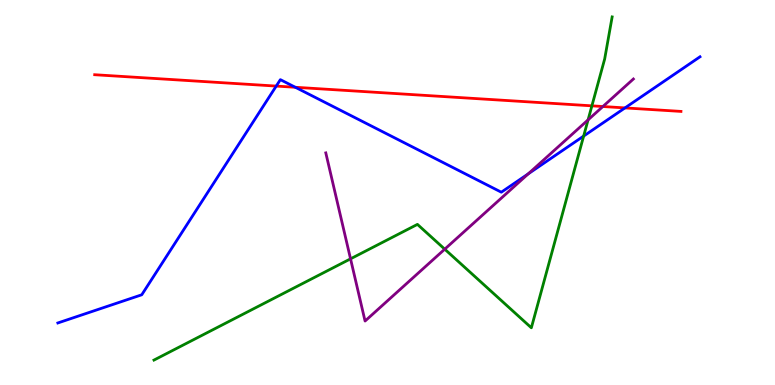[{'lines': ['blue', 'red'], 'intersections': [{'x': 3.56, 'y': 7.76}, {'x': 3.81, 'y': 7.73}, {'x': 8.06, 'y': 7.2}]}, {'lines': ['green', 'red'], 'intersections': [{'x': 7.64, 'y': 7.25}]}, {'lines': ['purple', 'red'], 'intersections': [{'x': 7.78, 'y': 7.23}]}, {'lines': ['blue', 'green'], 'intersections': [{'x': 7.53, 'y': 6.47}]}, {'lines': ['blue', 'purple'], 'intersections': [{'x': 6.82, 'y': 5.49}]}, {'lines': ['green', 'purple'], 'intersections': [{'x': 4.52, 'y': 3.28}, {'x': 5.74, 'y': 3.53}, {'x': 7.59, 'y': 6.89}]}]